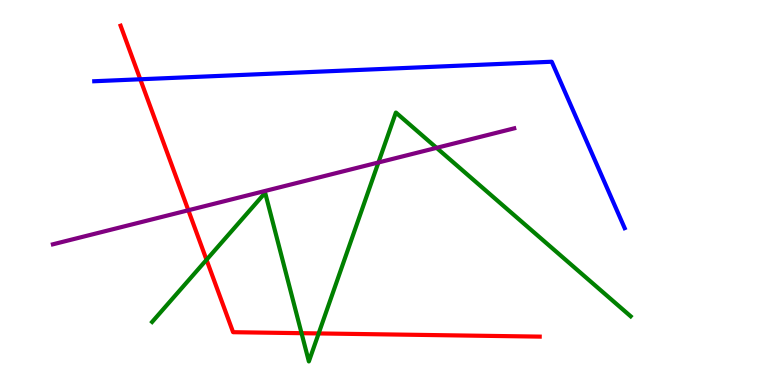[{'lines': ['blue', 'red'], 'intersections': [{'x': 1.81, 'y': 7.94}]}, {'lines': ['green', 'red'], 'intersections': [{'x': 2.66, 'y': 3.25}, {'x': 3.89, 'y': 1.35}, {'x': 4.11, 'y': 1.34}]}, {'lines': ['purple', 'red'], 'intersections': [{'x': 2.43, 'y': 4.54}]}, {'lines': ['blue', 'green'], 'intersections': []}, {'lines': ['blue', 'purple'], 'intersections': []}, {'lines': ['green', 'purple'], 'intersections': [{'x': 4.88, 'y': 5.78}, {'x': 5.63, 'y': 6.16}]}]